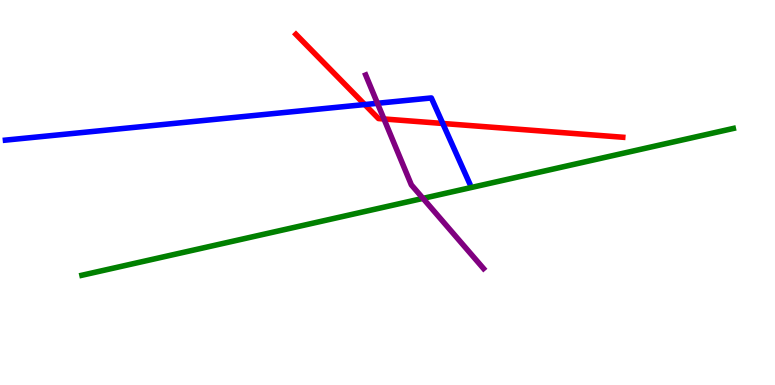[{'lines': ['blue', 'red'], 'intersections': [{'x': 4.71, 'y': 7.28}, {'x': 5.71, 'y': 6.79}]}, {'lines': ['green', 'red'], 'intersections': []}, {'lines': ['purple', 'red'], 'intersections': [{'x': 4.95, 'y': 6.91}]}, {'lines': ['blue', 'green'], 'intersections': []}, {'lines': ['blue', 'purple'], 'intersections': [{'x': 4.87, 'y': 7.32}]}, {'lines': ['green', 'purple'], 'intersections': [{'x': 5.46, 'y': 4.85}]}]